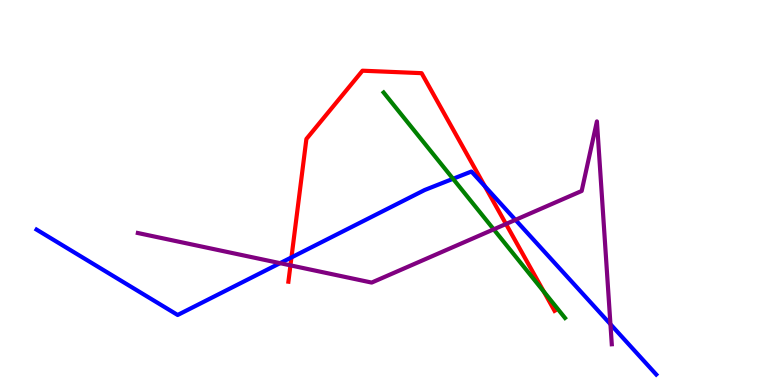[{'lines': ['blue', 'red'], 'intersections': [{'x': 3.76, 'y': 3.31}, {'x': 6.26, 'y': 5.16}]}, {'lines': ['green', 'red'], 'intersections': [{'x': 7.02, 'y': 2.43}]}, {'lines': ['purple', 'red'], 'intersections': [{'x': 3.75, 'y': 3.11}, {'x': 6.53, 'y': 4.18}]}, {'lines': ['blue', 'green'], 'intersections': [{'x': 5.85, 'y': 5.36}]}, {'lines': ['blue', 'purple'], 'intersections': [{'x': 3.61, 'y': 3.16}, {'x': 6.65, 'y': 4.29}, {'x': 7.88, 'y': 1.58}]}, {'lines': ['green', 'purple'], 'intersections': [{'x': 6.37, 'y': 4.04}]}]